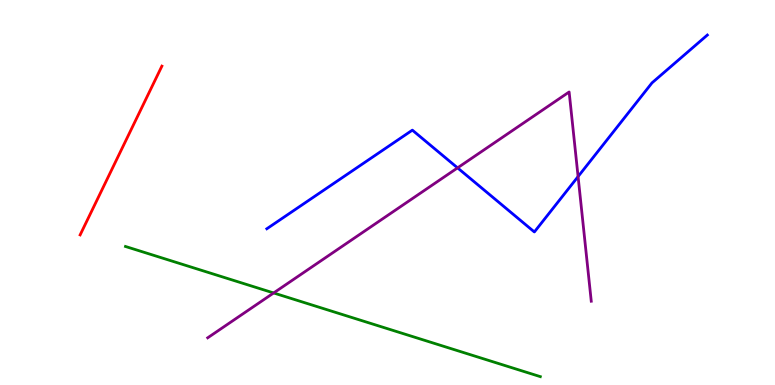[{'lines': ['blue', 'red'], 'intersections': []}, {'lines': ['green', 'red'], 'intersections': []}, {'lines': ['purple', 'red'], 'intersections': []}, {'lines': ['blue', 'green'], 'intersections': []}, {'lines': ['blue', 'purple'], 'intersections': [{'x': 5.9, 'y': 5.64}, {'x': 7.46, 'y': 5.41}]}, {'lines': ['green', 'purple'], 'intersections': [{'x': 3.53, 'y': 2.39}]}]